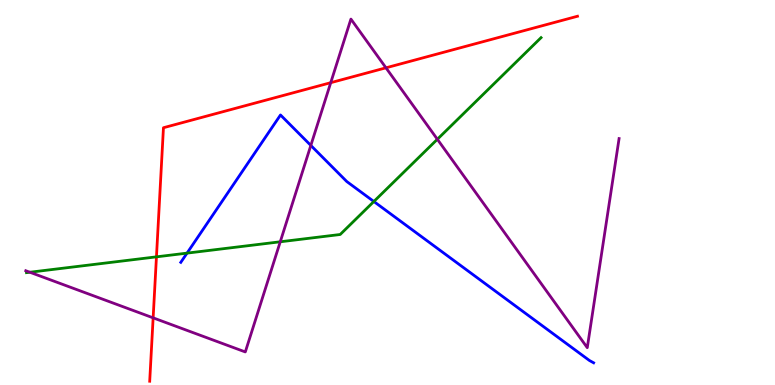[{'lines': ['blue', 'red'], 'intersections': []}, {'lines': ['green', 'red'], 'intersections': [{'x': 2.02, 'y': 3.33}]}, {'lines': ['purple', 'red'], 'intersections': [{'x': 1.98, 'y': 1.74}, {'x': 4.27, 'y': 7.85}, {'x': 4.98, 'y': 8.24}]}, {'lines': ['blue', 'green'], 'intersections': [{'x': 2.41, 'y': 3.43}, {'x': 4.82, 'y': 4.77}]}, {'lines': ['blue', 'purple'], 'intersections': [{'x': 4.01, 'y': 6.22}]}, {'lines': ['green', 'purple'], 'intersections': [{'x': 0.385, 'y': 2.93}, {'x': 3.62, 'y': 3.72}, {'x': 5.64, 'y': 6.38}]}]